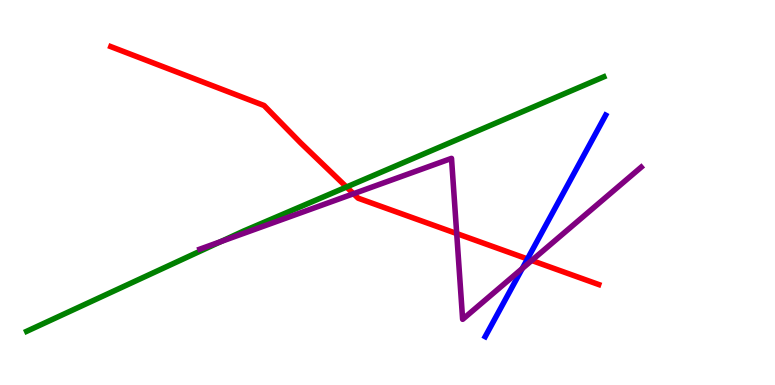[{'lines': ['blue', 'red'], 'intersections': [{'x': 6.81, 'y': 3.27}]}, {'lines': ['green', 'red'], 'intersections': [{'x': 4.47, 'y': 5.14}]}, {'lines': ['purple', 'red'], 'intersections': [{'x': 4.56, 'y': 4.97}, {'x': 5.89, 'y': 3.93}, {'x': 6.86, 'y': 3.23}]}, {'lines': ['blue', 'green'], 'intersections': []}, {'lines': ['blue', 'purple'], 'intersections': [{'x': 6.74, 'y': 3.02}]}, {'lines': ['green', 'purple'], 'intersections': [{'x': 2.85, 'y': 3.72}]}]